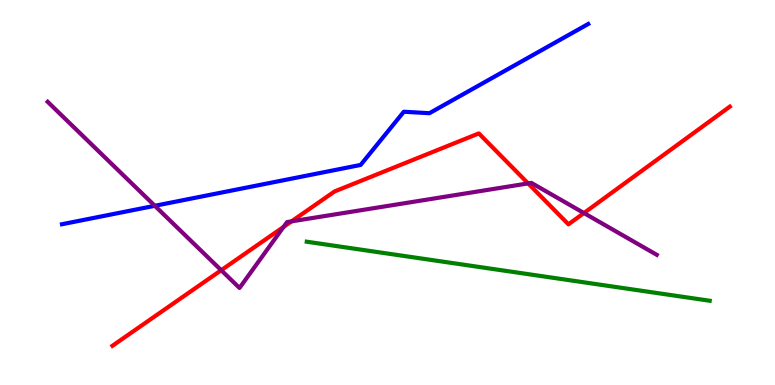[{'lines': ['blue', 'red'], 'intersections': []}, {'lines': ['green', 'red'], 'intersections': []}, {'lines': ['purple', 'red'], 'intersections': [{'x': 2.85, 'y': 2.98}, {'x': 3.66, 'y': 4.11}, {'x': 3.76, 'y': 4.25}, {'x': 6.81, 'y': 5.24}, {'x': 7.53, 'y': 4.47}]}, {'lines': ['blue', 'green'], 'intersections': []}, {'lines': ['blue', 'purple'], 'intersections': [{'x': 2.0, 'y': 4.65}]}, {'lines': ['green', 'purple'], 'intersections': []}]